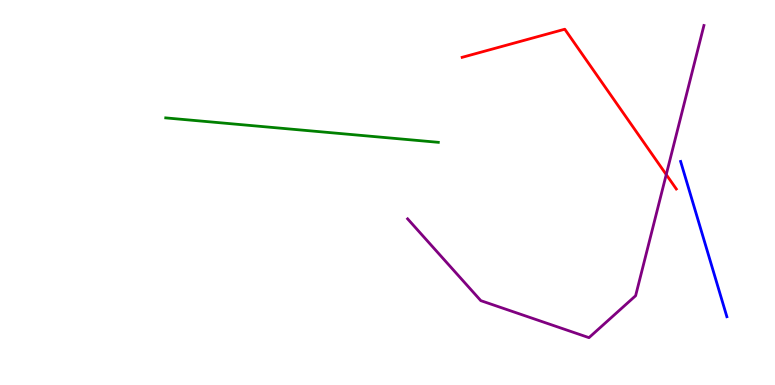[{'lines': ['blue', 'red'], 'intersections': []}, {'lines': ['green', 'red'], 'intersections': []}, {'lines': ['purple', 'red'], 'intersections': [{'x': 8.6, 'y': 5.47}]}, {'lines': ['blue', 'green'], 'intersections': []}, {'lines': ['blue', 'purple'], 'intersections': []}, {'lines': ['green', 'purple'], 'intersections': []}]